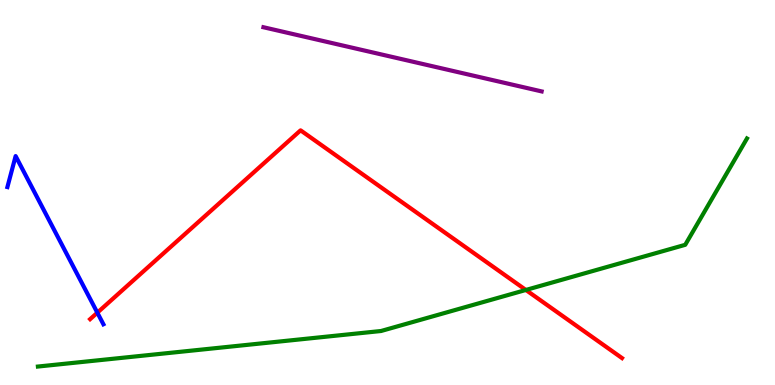[{'lines': ['blue', 'red'], 'intersections': [{'x': 1.26, 'y': 1.88}]}, {'lines': ['green', 'red'], 'intersections': [{'x': 6.79, 'y': 2.47}]}, {'lines': ['purple', 'red'], 'intersections': []}, {'lines': ['blue', 'green'], 'intersections': []}, {'lines': ['blue', 'purple'], 'intersections': []}, {'lines': ['green', 'purple'], 'intersections': []}]